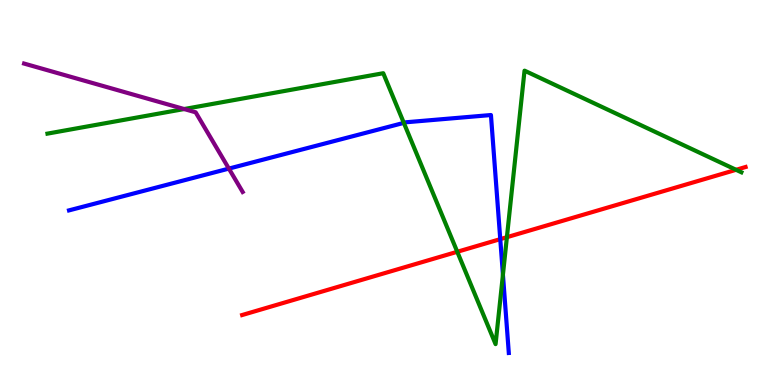[{'lines': ['blue', 'red'], 'intersections': [{'x': 6.45, 'y': 3.79}]}, {'lines': ['green', 'red'], 'intersections': [{'x': 5.9, 'y': 3.46}, {'x': 6.54, 'y': 3.84}, {'x': 9.5, 'y': 5.59}]}, {'lines': ['purple', 'red'], 'intersections': []}, {'lines': ['blue', 'green'], 'intersections': [{'x': 5.21, 'y': 6.81}, {'x': 6.49, 'y': 2.87}]}, {'lines': ['blue', 'purple'], 'intersections': [{'x': 2.95, 'y': 5.62}]}, {'lines': ['green', 'purple'], 'intersections': [{'x': 2.38, 'y': 7.17}]}]